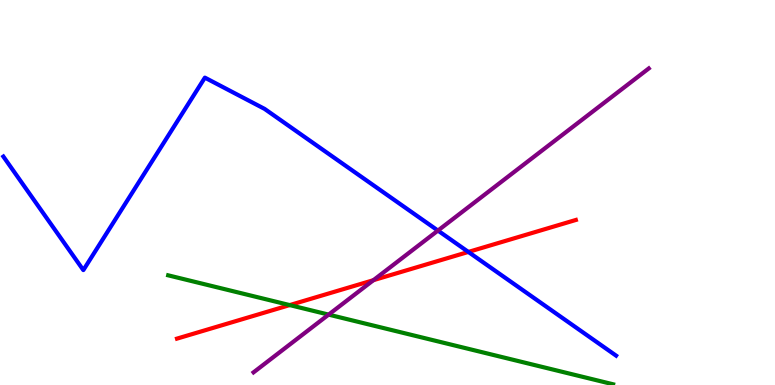[{'lines': ['blue', 'red'], 'intersections': [{'x': 6.04, 'y': 3.46}]}, {'lines': ['green', 'red'], 'intersections': [{'x': 3.74, 'y': 2.08}]}, {'lines': ['purple', 'red'], 'intersections': [{'x': 4.82, 'y': 2.72}]}, {'lines': ['blue', 'green'], 'intersections': []}, {'lines': ['blue', 'purple'], 'intersections': [{'x': 5.65, 'y': 4.01}]}, {'lines': ['green', 'purple'], 'intersections': [{'x': 4.24, 'y': 1.83}]}]